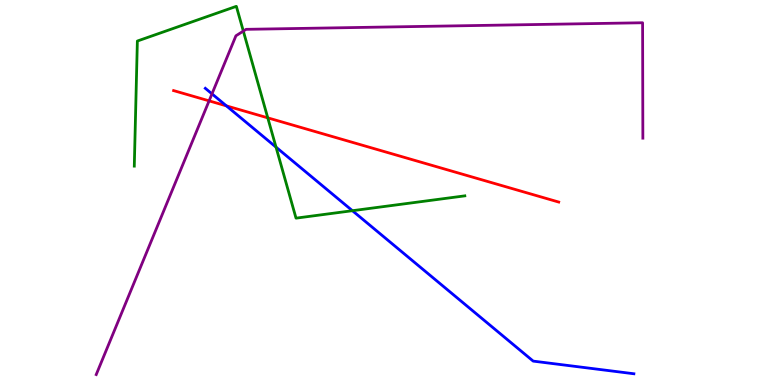[{'lines': ['blue', 'red'], 'intersections': [{'x': 2.92, 'y': 7.25}]}, {'lines': ['green', 'red'], 'intersections': [{'x': 3.46, 'y': 6.94}]}, {'lines': ['purple', 'red'], 'intersections': [{'x': 2.7, 'y': 7.38}]}, {'lines': ['blue', 'green'], 'intersections': [{'x': 3.56, 'y': 6.18}, {'x': 4.55, 'y': 4.53}]}, {'lines': ['blue', 'purple'], 'intersections': [{'x': 2.74, 'y': 7.56}]}, {'lines': ['green', 'purple'], 'intersections': [{'x': 3.14, 'y': 9.19}]}]